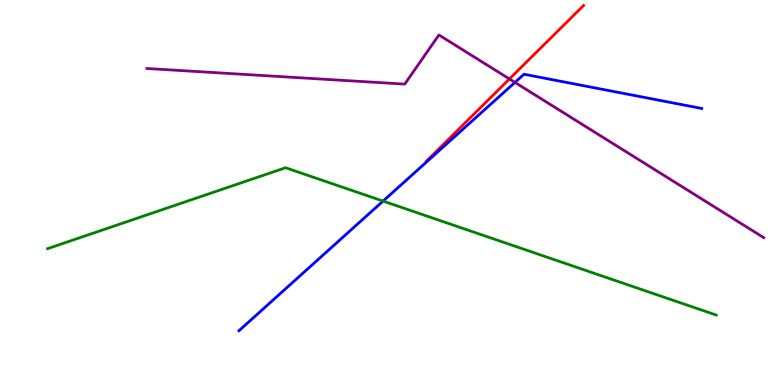[{'lines': ['blue', 'red'], 'intersections': []}, {'lines': ['green', 'red'], 'intersections': []}, {'lines': ['purple', 'red'], 'intersections': [{'x': 6.57, 'y': 7.95}]}, {'lines': ['blue', 'green'], 'intersections': [{'x': 4.94, 'y': 4.78}]}, {'lines': ['blue', 'purple'], 'intersections': [{'x': 6.64, 'y': 7.86}]}, {'lines': ['green', 'purple'], 'intersections': []}]